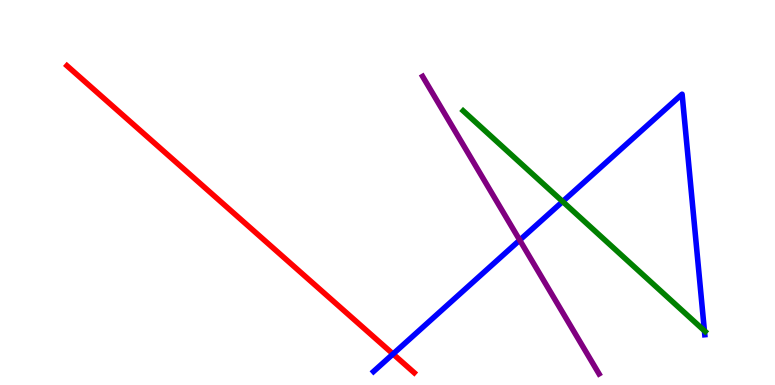[{'lines': ['blue', 'red'], 'intersections': [{'x': 5.07, 'y': 0.806}]}, {'lines': ['green', 'red'], 'intersections': []}, {'lines': ['purple', 'red'], 'intersections': []}, {'lines': ['blue', 'green'], 'intersections': [{'x': 7.26, 'y': 4.77}, {'x': 9.09, 'y': 1.41}]}, {'lines': ['blue', 'purple'], 'intersections': [{'x': 6.71, 'y': 3.76}]}, {'lines': ['green', 'purple'], 'intersections': []}]